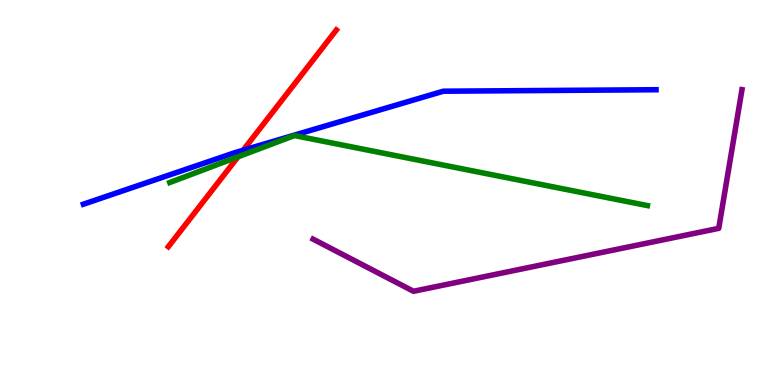[{'lines': ['blue', 'red'], 'intersections': [{'x': 3.14, 'y': 6.1}]}, {'lines': ['green', 'red'], 'intersections': [{'x': 3.07, 'y': 5.93}]}, {'lines': ['purple', 'red'], 'intersections': []}, {'lines': ['blue', 'green'], 'intersections': []}, {'lines': ['blue', 'purple'], 'intersections': []}, {'lines': ['green', 'purple'], 'intersections': []}]